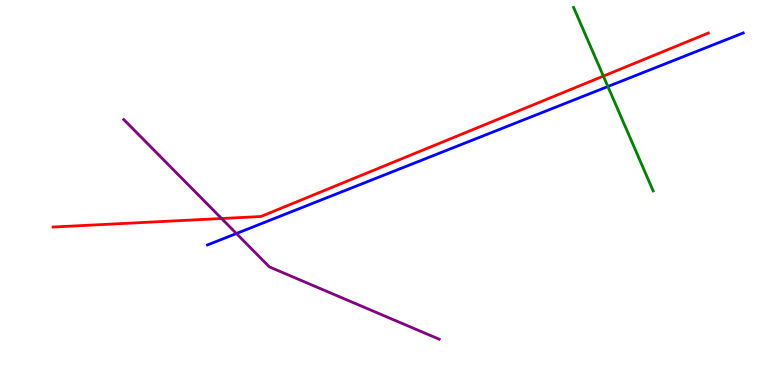[{'lines': ['blue', 'red'], 'intersections': []}, {'lines': ['green', 'red'], 'intersections': [{'x': 7.79, 'y': 8.02}]}, {'lines': ['purple', 'red'], 'intersections': [{'x': 2.86, 'y': 4.32}]}, {'lines': ['blue', 'green'], 'intersections': [{'x': 7.84, 'y': 7.75}]}, {'lines': ['blue', 'purple'], 'intersections': [{'x': 3.05, 'y': 3.93}]}, {'lines': ['green', 'purple'], 'intersections': []}]